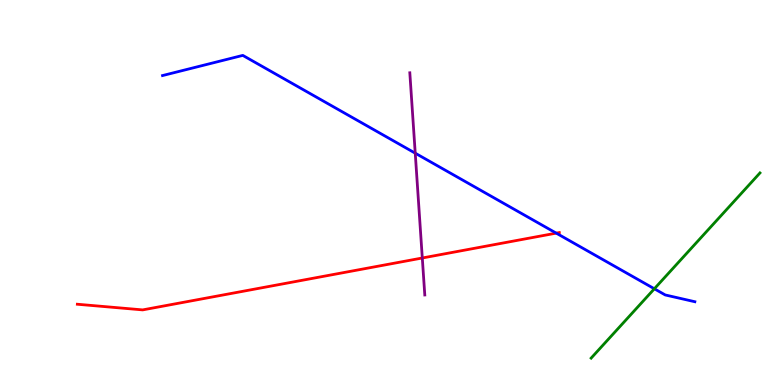[{'lines': ['blue', 'red'], 'intersections': [{'x': 7.18, 'y': 3.94}]}, {'lines': ['green', 'red'], 'intersections': []}, {'lines': ['purple', 'red'], 'intersections': [{'x': 5.45, 'y': 3.3}]}, {'lines': ['blue', 'green'], 'intersections': [{'x': 8.44, 'y': 2.5}]}, {'lines': ['blue', 'purple'], 'intersections': [{'x': 5.36, 'y': 6.02}]}, {'lines': ['green', 'purple'], 'intersections': []}]